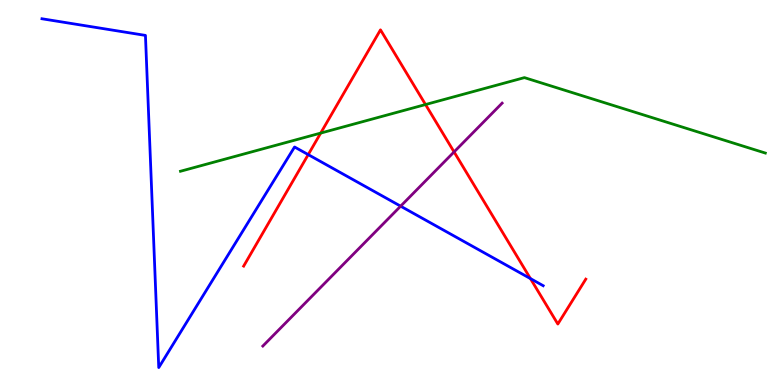[{'lines': ['blue', 'red'], 'intersections': [{'x': 3.98, 'y': 5.98}, {'x': 6.84, 'y': 2.76}]}, {'lines': ['green', 'red'], 'intersections': [{'x': 4.14, 'y': 6.54}, {'x': 5.49, 'y': 7.28}]}, {'lines': ['purple', 'red'], 'intersections': [{'x': 5.86, 'y': 6.05}]}, {'lines': ['blue', 'green'], 'intersections': []}, {'lines': ['blue', 'purple'], 'intersections': [{'x': 5.17, 'y': 4.64}]}, {'lines': ['green', 'purple'], 'intersections': []}]